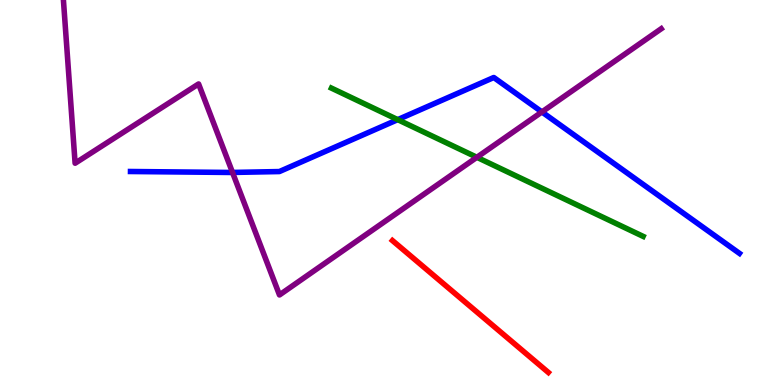[{'lines': ['blue', 'red'], 'intersections': []}, {'lines': ['green', 'red'], 'intersections': []}, {'lines': ['purple', 'red'], 'intersections': []}, {'lines': ['blue', 'green'], 'intersections': [{'x': 5.13, 'y': 6.89}]}, {'lines': ['blue', 'purple'], 'intersections': [{'x': 3.0, 'y': 5.52}, {'x': 6.99, 'y': 7.09}]}, {'lines': ['green', 'purple'], 'intersections': [{'x': 6.15, 'y': 5.91}]}]